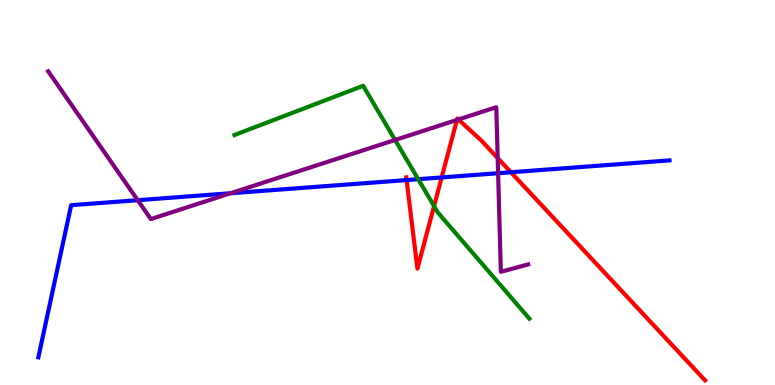[{'lines': ['blue', 'red'], 'intersections': [{'x': 5.25, 'y': 5.32}, {'x': 5.7, 'y': 5.39}, {'x': 6.59, 'y': 5.53}]}, {'lines': ['green', 'red'], 'intersections': [{'x': 5.6, 'y': 4.65}]}, {'lines': ['purple', 'red'], 'intersections': [{'x': 5.9, 'y': 6.88}, {'x': 5.91, 'y': 6.9}, {'x': 6.42, 'y': 5.89}]}, {'lines': ['blue', 'green'], 'intersections': [{'x': 5.4, 'y': 5.35}]}, {'lines': ['blue', 'purple'], 'intersections': [{'x': 1.78, 'y': 4.8}, {'x': 2.97, 'y': 4.98}, {'x': 6.43, 'y': 5.5}]}, {'lines': ['green', 'purple'], 'intersections': [{'x': 5.1, 'y': 6.36}]}]